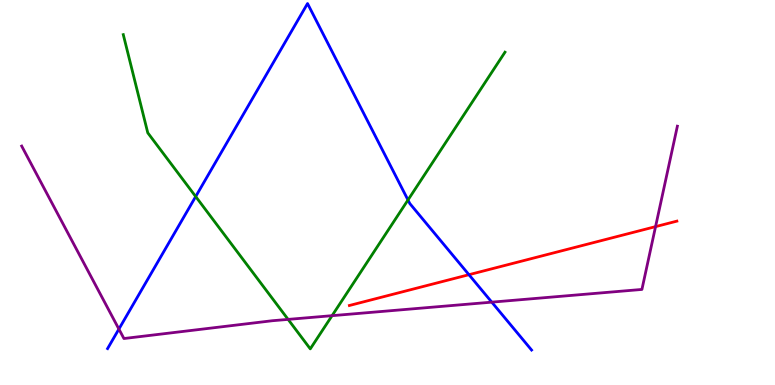[{'lines': ['blue', 'red'], 'intersections': [{'x': 6.05, 'y': 2.87}]}, {'lines': ['green', 'red'], 'intersections': []}, {'lines': ['purple', 'red'], 'intersections': [{'x': 8.46, 'y': 4.11}]}, {'lines': ['blue', 'green'], 'intersections': [{'x': 2.53, 'y': 4.9}, {'x': 5.26, 'y': 4.81}]}, {'lines': ['blue', 'purple'], 'intersections': [{'x': 1.53, 'y': 1.45}, {'x': 6.35, 'y': 2.15}]}, {'lines': ['green', 'purple'], 'intersections': [{'x': 3.72, 'y': 1.7}, {'x': 4.28, 'y': 1.8}]}]